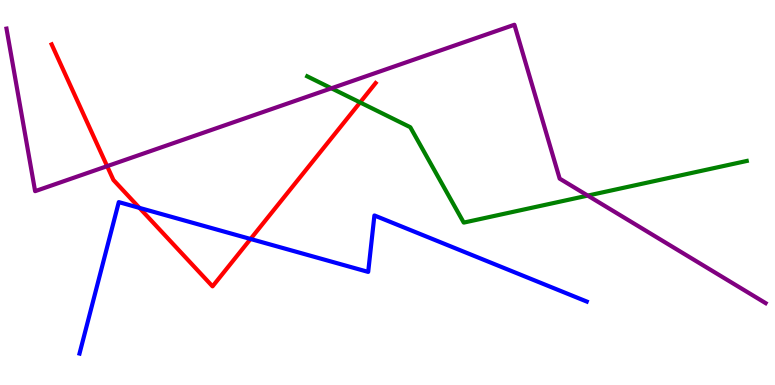[{'lines': ['blue', 'red'], 'intersections': [{'x': 1.8, 'y': 4.6}, {'x': 3.23, 'y': 3.79}]}, {'lines': ['green', 'red'], 'intersections': [{'x': 4.65, 'y': 7.34}]}, {'lines': ['purple', 'red'], 'intersections': [{'x': 1.38, 'y': 5.68}]}, {'lines': ['blue', 'green'], 'intersections': []}, {'lines': ['blue', 'purple'], 'intersections': []}, {'lines': ['green', 'purple'], 'intersections': [{'x': 4.28, 'y': 7.71}, {'x': 7.58, 'y': 4.92}]}]